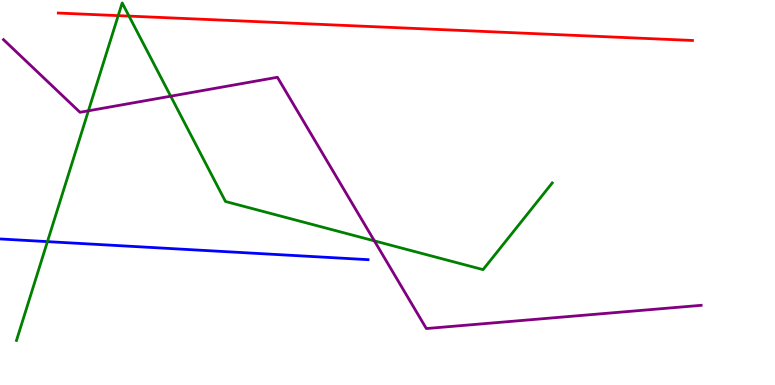[{'lines': ['blue', 'red'], 'intersections': []}, {'lines': ['green', 'red'], 'intersections': [{'x': 1.53, 'y': 9.59}, {'x': 1.66, 'y': 9.58}]}, {'lines': ['purple', 'red'], 'intersections': []}, {'lines': ['blue', 'green'], 'intersections': [{'x': 0.612, 'y': 3.72}]}, {'lines': ['blue', 'purple'], 'intersections': []}, {'lines': ['green', 'purple'], 'intersections': [{'x': 1.14, 'y': 7.12}, {'x': 2.2, 'y': 7.5}, {'x': 4.83, 'y': 3.74}]}]